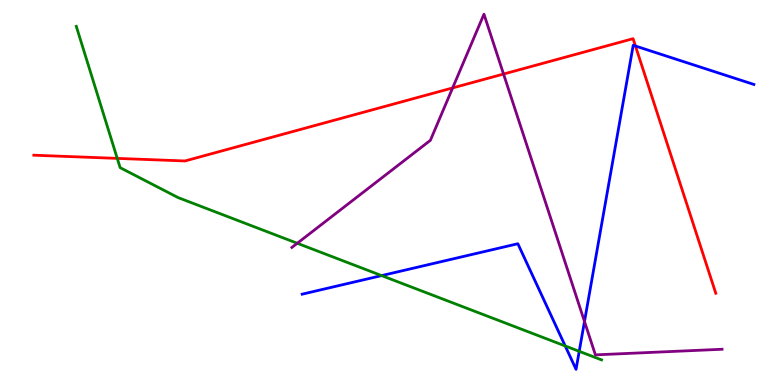[{'lines': ['blue', 'red'], 'intersections': [{'x': 8.2, 'y': 8.8}]}, {'lines': ['green', 'red'], 'intersections': [{'x': 1.51, 'y': 5.89}]}, {'lines': ['purple', 'red'], 'intersections': [{'x': 5.84, 'y': 7.72}, {'x': 6.5, 'y': 8.08}]}, {'lines': ['blue', 'green'], 'intersections': [{'x': 4.92, 'y': 2.84}, {'x': 7.29, 'y': 1.01}, {'x': 7.47, 'y': 0.875}]}, {'lines': ['blue', 'purple'], 'intersections': [{'x': 7.54, 'y': 1.65}]}, {'lines': ['green', 'purple'], 'intersections': [{'x': 3.84, 'y': 3.68}]}]